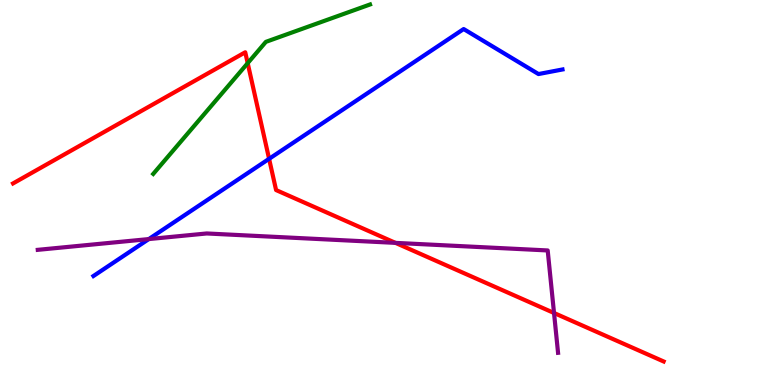[{'lines': ['blue', 'red'], 'intersections': [{'x': 3.47, 'y': 5.87}]}, {'lines': ['green', 'red'], 'intersections': [{'x': 3.2, 'y': 8.36}]}, {'lines': ['purple', 'red'], 'intersections': [{'x': 5.1, 'y': 3.69}, {'x': 7.15, 'y': 1.87}]}, {'lines': ['blue', 'green'], 'intersections': []}, {'lines': ['blue', 'purple'], 'intersections': [{'x': 1.92, 'y': 3.79}]}, {'lines': ['green', 'purple'], 'intersections': []}]